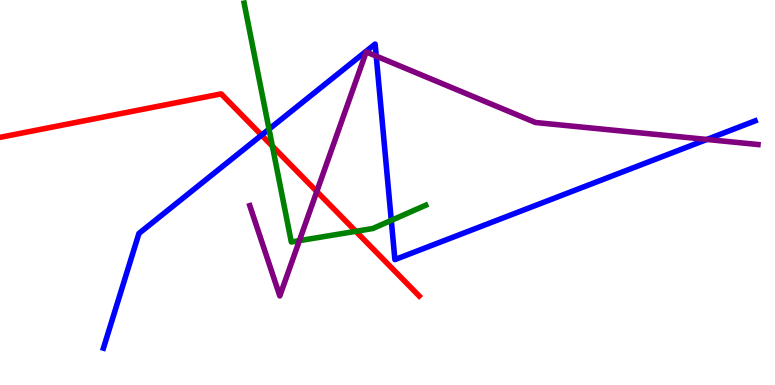[{'lines': ['blue', 'red'], 'intersections': [{'x': 3.37, 'y': 6.49}]}, {'lines': ['green', 'red'], 'intersections': [{'x': 3.51, 'y': 6.2}, {'x': 4.59, 'y': 3.99}]}, {'lines': ['purple', 'red'], 'intersections': [{'x': 4.09, 'y': 5.03}]}, {'lines': ['blue', 'green'], 'intersections': [{'x': 3.47, 'y': 6.65}, {'x': 5.05, 'y': 4.28}]}, {'lines': ['blue', 'purple'], 'intersections': [{'x': 4.85, 'y': 8.54}, {'x': 9.12, 'y': 6.38}]}, {'lines': ['green', 'purple'], 'intersections': [{'x': 3.86, 'y': 3.75}]}]